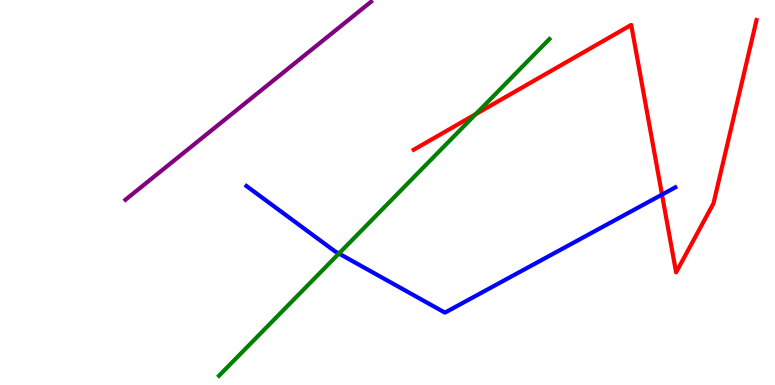[{'lines': ['blue', 'red'], 'intersections': [{'x': 8.54, 'y': 4.95}]}, {'lines': ['green', 'red'], 'intersections': [{'x': 6.14, 'y': 7.03}]}, {'lines': ['purple', 'red'], 'intersections': []}, {'lines': ['blue', 'green'], 'intersections': [{'x': 4.37, 'y': 3.41}]}, {'lines': ['blue', 'purple'], 'intersections': []}, {'lines': ['green', 'purple'], 'intersections': []}]